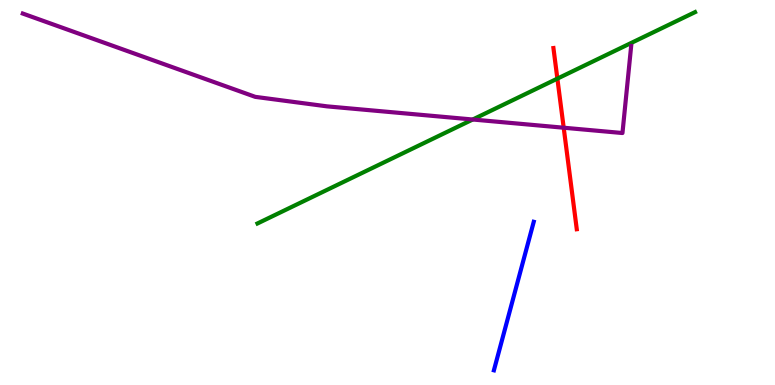[{'lines': ['blue', 'red'], 'intersections': []}, {'lines': ['green', 'red'], 'intersections': [{'x': 7.19, 'y': 7.96}]}, {'lines': ['purple', 'red'], 'intersections': [{'x': 7.27, 'y': 6.68}]}, {'lines': ['blue', 'green'], 'intersections': []}, {'lines': ['blue', 'purple'], 'intersections': []}, {'lines': ['green', 'purple'], 'intersections': [{'x': 6.1, 'y': 6.9}]}]